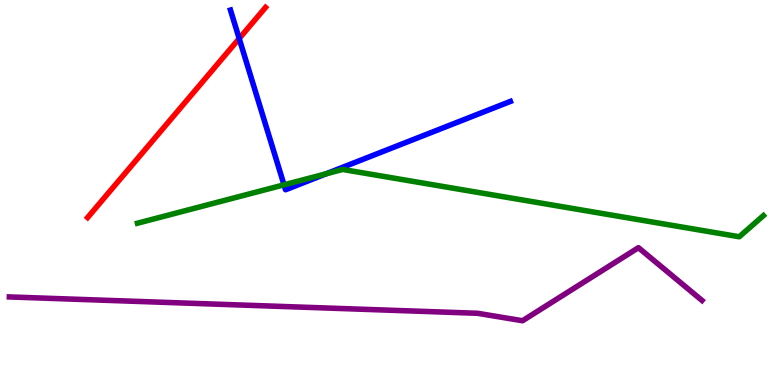[{'lines': ['blue', 'red'], 'intersections': [{'x': 3.09, 'y': 9.0}]}, {'lines': ['green', 'red'], 'intersections': []}, {'lines': ['purple', 'red'], 'intersections': []}, {'lines': ['blue', 'green'], 'intersections': [{'x': 3.66, 'y': 5.2}, {'x': 4.21, 'y': 5.49}]}, {'lines': ['blue', 'purple'], 'intersections': []}, {'lines': ['green', 'purple'], 'intersections': []}]